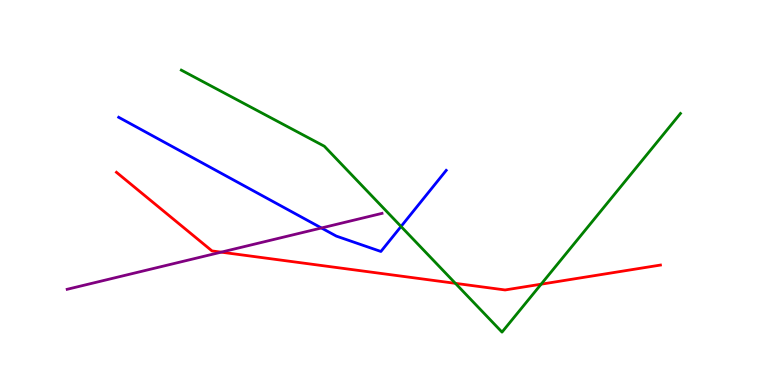[{'lines': ['blue', 'red'], 'intersections': []}, {'lines': ['green', 'red'], 'intersections': [{'x': 5.88, 'y': 2.64}, {'x': 6.98, 'y': 2.62}]}, {'lines': ['purple', 'red'], 'intersections': [{'x': 2.85, 'y': 3.45}]}, {'lines': ['blue', 'green'], 'intersections': [{'x': 5.17, 'y': 4.12}]}, {'lines': ['blue', 'purple'], 'intersections': [{'x': 4.15, 'y': 4.08}]}, {'lines': ['green', 'purple'], 'intersections': []}]